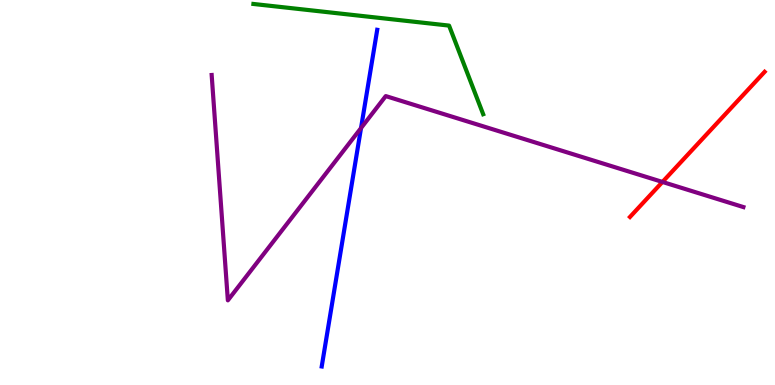[{'lines': ['blue', 'red'], 'intersections': []}, {'lines': ['green', 'red'], 'intersections': []}, {'lines': ['purple', 'red'], 'intersections': [{'x': 8.55, 'y': 5.27}]}, {'lines': ['blue', 'green'], 'intersections': []}, {'lines': ['blue', 'purple'], 'intersections': [{'x': 4.66, 'y': 6.67}]}, {'lines': ['green', 'purple'], 'intersections': []}]